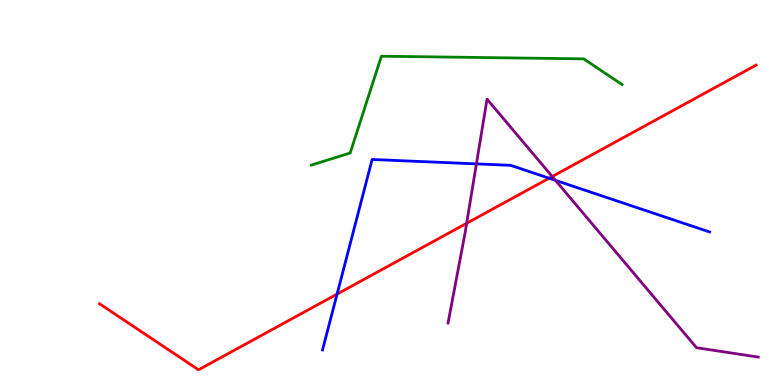[{'lines': ['blue', 'red'], 'intersections': [{'x': 4.35, 'y': 2.36}, {'x': 7.09, 'y': 5.37}]}, {'lines': ['green', 'red'], 'intersections': []}, {'lines': ['purple', 'red'], 'intersections': [{'x': 6.02, 'y': 4.2}, {'x': 7.13, 'y': 5.42}]}, {'lines': ['blue', 'green'], 'intersections': []}, {'lines': ['blue', 'purple'], 'intersections': [{'x': 6.15, 'y': 5.74}, {'x': 7.17, 'y': 5.32}]}, {'lines': ['green', 'purple'], 'intersections': []}]